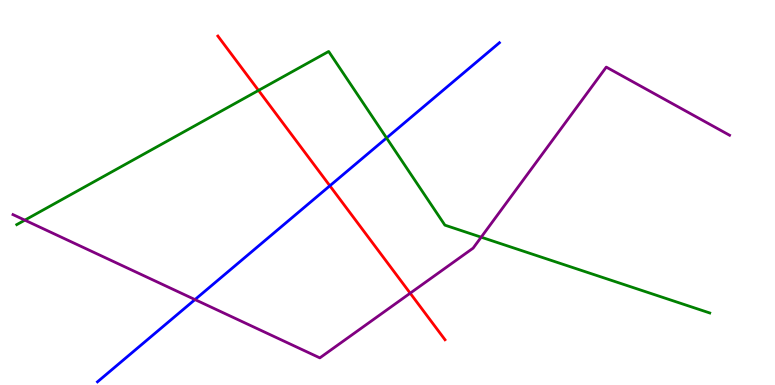[{'lines': ['blue', 'red'], 'intersections': [{'x': 4.26, 'y': 5.17}]}, {'lines': ['green', 'red'], 'intersections': [{'x': 3.34, 'y': 7.65}]}, {'lines': ['purple', 'red'], 'intersections': [{'x': 5.29, 'y': 2.38}]}, {'lines': ['blue', 'green'], 'intersections': [{'x': 4.99, 'y': 6.42}]}, {'lines': ['blue', 'purple'], 'intersections': [{'x': 2.52, 'y': 2.22}]}, {'lines': ['green', 'purple'], 'intersections': [{'x': 0.32, 'y': 4.28}, {'x': 6.21, 'y': 3.84}]}]